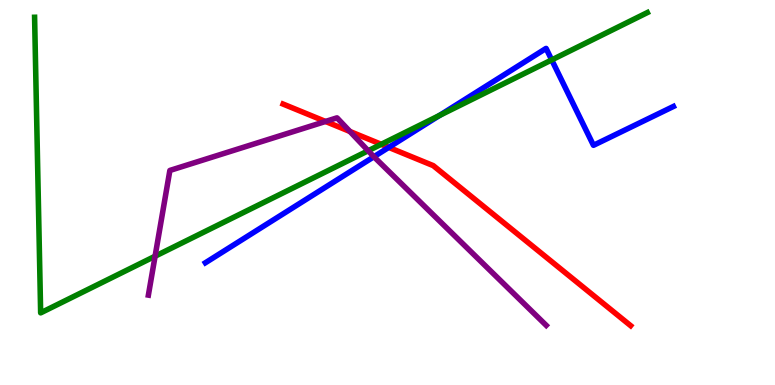[{'lines': ['blue', 'red'], 'intersections': [{'x': 5.02, 'y': 6.17}]}, {'lines': ['green', 'red'], 'intersections': [{'x': 4.92, 'y': 6.25}]}, {'lines': ['purple', 'red'], 'intersections': [{'x': 4.2, 'y': 6.85}, {'x': 4.51, 'y': 6.59}]}, {'lines': ['blue', 'green'], 'intersections': [{'x': 5.67, 'y': 7.0}, {'x': 7.12, 'y': 8.44}]}, {'lines': ['blue', 'purple'], 'intersections': [{'x': 4.82, 'y': 5.93}]}, {'lines': ['green', 'purple'], 'intersections': [{'x': 2.0, 'y': 3.34}, {'x': 4.75, 'y': 6.08}]}]